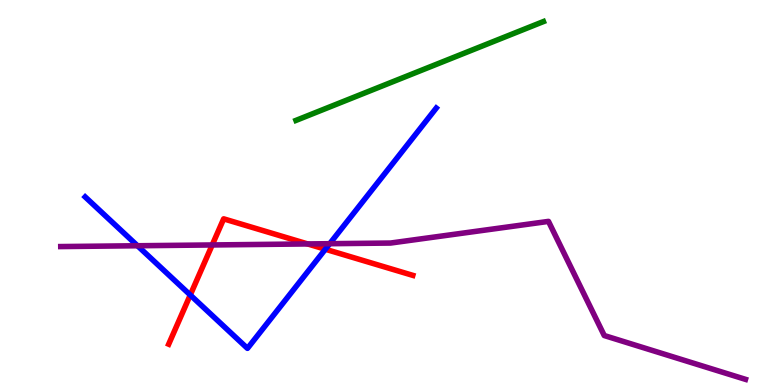[{'lines': ['blue', 'red'], 'intersections': [{'x': 2.46, 'y': 2.34}, {'x': 4.2, 'y': 3.53}]}, {'lines': ['green', 'red'], 'intersections': []}, {'lines': ['purple', 'red'], 'intersections': [{'x': 2.74, 'y': 3.64}, {'x': 3.97, 'y': 3.66}]}, {'lines': ['blue', 'green'], 'intersections': []}, {'lines': ['blue', 'purple'], 'intersections': [{'x': 1.77, 'y': 3.62}, {'x': 4.25, 'y': 3.67}]}, {'lines': ['green', 'purple'], 'intersections': []}]